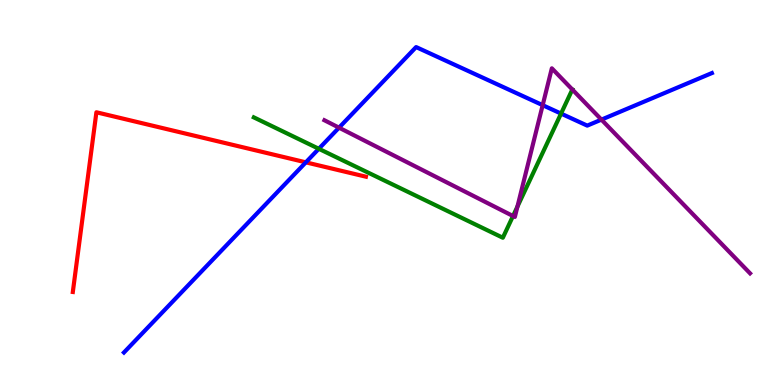[{'lines': ['blue', 'red'], 'intersections': [{'x': 3.95, 'y': 5.78}]}, {'lines': ['green', 'red'], 'intersections': []}, {'lines': ['purple', 'red'], 'intersections': []}, {'lines': ['blue', 'green'], 'intersections': [{'x': 4.11, 'y': 6.14}, {'x': 7.24, 'y': 7.05}]}, {'lines': ['blue', 'purple'], 'intersections': [{'x': 4.37, 'y': 6.68}, {'x': 7.0, 'y': 7.27}, {'x': 7.76, 'y': 6.89}]}, {'lines': ['green', 'purple'], 'intersections': [{'x': 6.62, 'y': 4.39}, {'x': 6.68, 'y': 4.63}, {'x': 7.38, 'y': 7.67}]}]